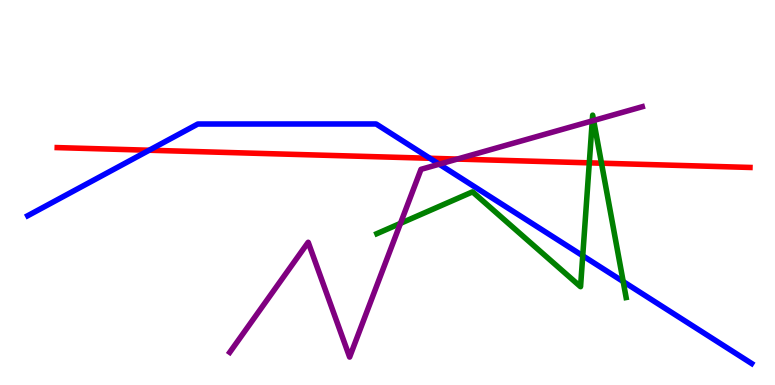[{'lines': ['blue', 'red'], 'intersections': [{'x': 1.93, 'y': 6.1}, {'x': 5.55, 'y': 5.89}]}, {'lines': ['green', 'red'], 'intersections': [{'x': 7.6, 'y': 5.77}, {'x': 7.76, 'y': 5.76}]}, {'lines': ['purple', 'red'], 'intersections': [{'x': 5.9, 'y': 5.87}]}, {'lines': ['blue', 'green'], 'intersections': [{'x': 7.52, 'y': 3.36}, {'x': 8.04, 'y': 2.69}]}, {'lines': ['blue', 'purple'], 'intersections': [{'x': 5.67, 'y': 5.74}]}, {'lines': ['green', 'purple'], 'intersections': [{'x': 5.17, 'y': 4.2}, {'x': 7.64, 'y': 6.86}, {'x': 7.66, 'y': 6.87}]}]